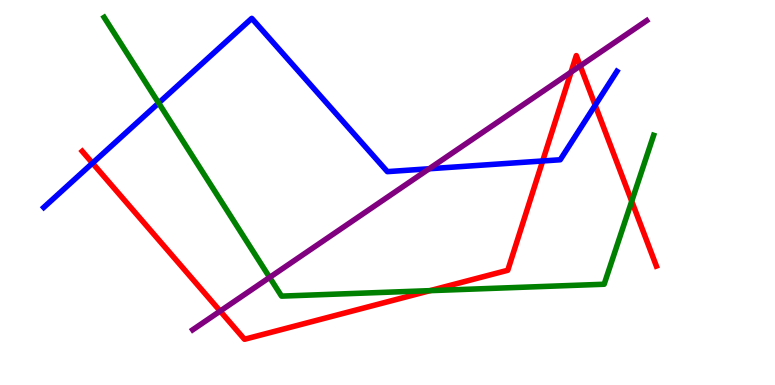[{'lines': ['blue', 'red'], 'intersections': [{'x': 1.19, 'y': 5.76}, {'x': 7.0, 'y': 5.82}, {'x': 7.68, 'y': 7.27}]}, {'lines': ['green', 'red'], 'intersections': [{'x': 5.55, 'y': 2.45}, {'x': 8.15, 'y': 4.77}]}, {'lines': ['purple', 'red'], 'intersections': [{'x': 2.84, 'y': 1.92}, {'x': 7.37, 'y': 8.13}, {'x': 7.49, 'y': 8.29}]}, {'lines': ['blue', 'green'], 'intersections': [{'x': 2.05, 'y': 7.32}]}, {'lines': ['blue', 'purple'], 'intersections': [{'x': 5.54, 'y': 5.62}]}, {'lines': ['green', 'purple'], 'intersections': [{'x': 3.48, 'y': 2.79}]}]